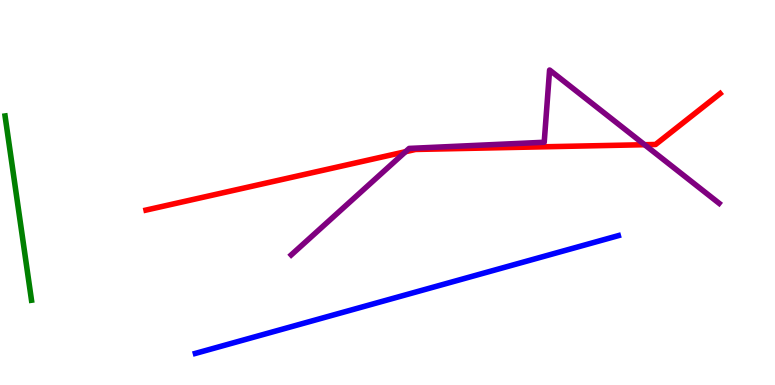[{'lines': ['blue', 'red'], 'intersections': []}, {'lines': ['green', 'red'], 'intersections': []}, {'lines': ['purple', 'red'], 'intersections': [{'x': 5.23, 'y': 6.06}, {'x': 8.32, 'y': 6.24}]}, {'lines': ['blue', 'green'], 'intersections': []}, {'lines': ['blue', 'purple'], 'intersections': []}, {'lines': ['green', 'purple'], 'intersections': []}]